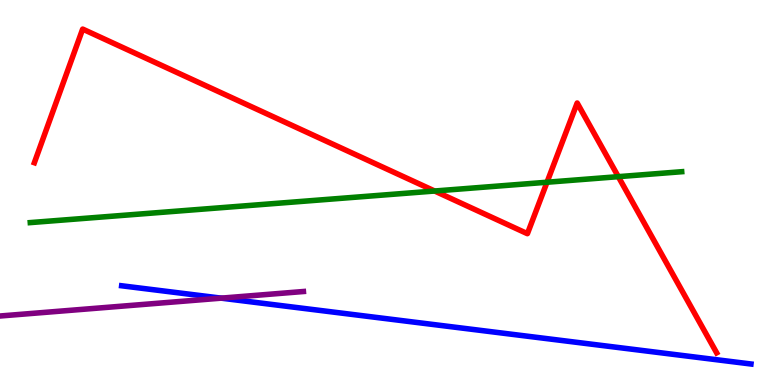[{'lines': ['blue', 'red'], 'intersections': []}, {'lines': ['green', 'red'], 'intersections': [{'x': 5.61, 'y': 5.04}, {'x': 7.06, 'y': 5.27}, {'x': 7.98, 'y': 5.41}]}, {'lines': ['purple', 'red'], 'intersections': []}, {'lines': ['blue', 'green'], 'intersections': []}, {'lines': ['blue', 'purple'], 'intersections': [{'x': 2.85, 'y': 2.26}]}, {'lines': ['green', 'purple'], 'intersections': []}]